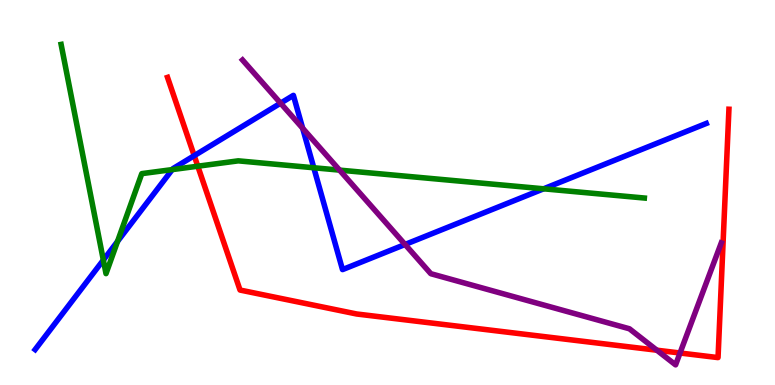[{'lines': ['blue', 'red'], 'intersections': [{'x': 2.51, 'y': 5.96}]}, {'lines': ['green', 'red'], 'intersections': [{'x': 2.55, 'y': 5.68}]}, {'lines': ['purple', 'red'], 'intersections': [{'x': 8.48, 'y': 0.904}, {'x': 8.77, 'y': 0.831}]}, {'lines': ['blue', 'green'], 'intersections': [{'x': 1.33, 'y': 3.25}, {'x': 1.52, 'y': 3.73}, {'x': 2.22, 'y': 5.59}, {'x': 4.05, 'y': 5.64}, {'x': 7.01, 'y': 5.1}]}, {'lines': ['blue', 'purple'], 'intersections': [{'x': 3.62, 'y': 7.32}, {'x': 3.91, 'y': 6.67}, {'x': 5.23, 'y': 3.65}]}, {'lines': ['green', 'purple'], 'intersections': [{'x': 4.38, 'y': 5.58}]}]